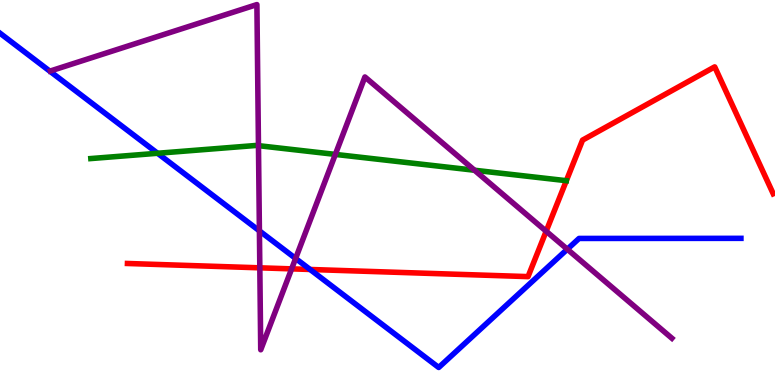[{'lines': ['blue', 'red'], 'intersections': [{'x': 4.0, 'y': 3.0}]}, {'lines': ['green', 'red'], 'intersections': []}, {'lines': ['purple', 'red'], 'intersections': [{'x': 3.35, 'y': 3.04}, {'x': 3.76, 'y': 3.02}, {'x': 7.05, 'y': 3.99}]}, {'lines': ['blue', 'green'], 'intersections': [{'x': 2.03, 'y': 6.02}]}, {'lines': ['blue', 'purple'], 'intersections': [{'x': 3.35, 'y': 4.0}, {'x': 3.81, 'y': 3.29}, {'x': 7.32, 'y': 3.53}]}, {'lines': ['green', 'purple'], 'intersections': [{'x': 3.34, 'y': 6.22}, {'x': 4.33, 'y': 5.99}, {'x': 6.12, 'y': 5.58}]}]